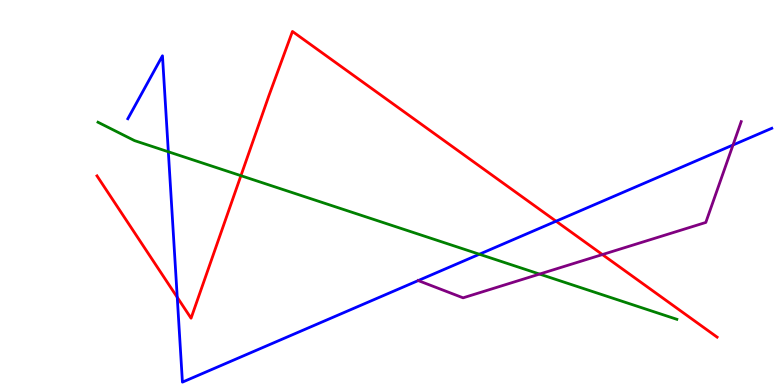[{'lines': ['blue', 'red'], 'intersections': [{'x': 2.29, 'y': 2.28}, {'x': 7.18, 'y': 4.25}]}, {'lines': ['green', 'red'], 'intersections': [{'x': 3.11, 'y': 5.44}]}, {'lines': ['purple', 'red'], 'intersections': [{'x': 7.77, 'y': 3.39}]}, {'lines': ['blue', 'green'], 'intersections': [{'x': 2.17, 'y': 6.06}, {'x': 6.19, 'y': 3.4}]}, {'lines': ['blue', 'purple'], 'intersections': [{'x': 9.46, 'y': 6.23}]}, {'lines': ['green', 'purple'], 'intersections': [{'x': 6.96, 'y': 2.88}]}]